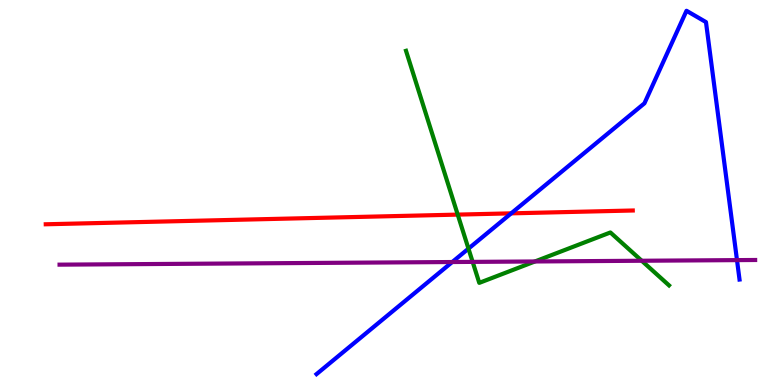[{'lines': ['blue', 'red'], 'intersections': [{'x': 6.6, 'y': 4.46}]}, {'lines': ['green', 'red'], 'intersections': [{'x': 5.91, 'y': 4.43}]}, {'lines': ['purple', 'red'], 'intersections': []}, {'lines': ['blue', 'green'], 'intersections': [{'x': 6.04, 'y': 3.54}]}, {'lines': ['blue', 'purple'], 'intersections': [{'x': 5.84, 'y': 3.19}, {'x': 9.51, 'y': 3.24}]}, {'lines': ['green', 'purple'], 'intersections': [{'x': 6.1, 'y': 3.2}, {'x': 6.9, 'y': 3.21}, {'x': 8.28, 'y': 3.23}]}]